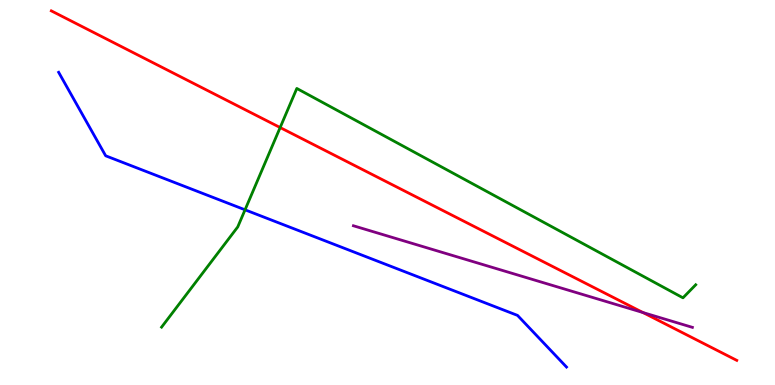[{'lines': ['blue', 'red'], 'intersections': []}, {'lines': ['green', 'red'], 'intersections': [{'x': 3.61, 'y': 6.69}]}, {'lines': ['purple', 'red'], 'intersections': [{'x': 8.3, 'y': 1.88}]}, {'lines': ['blue', 'green'], 'intersections': [{'x': 3.16, 'y': 4.55}]}, {'lines': ['blue', 'purple'], 'intersections': []}, {'lines': ['green', 'purple'], 'intersections': []}]